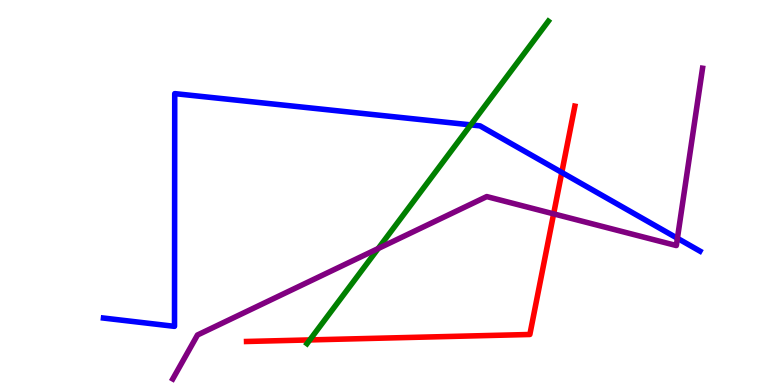[{'lines': ['blue', 'red'], 'intersections': [{'x': 7.25, 'y': 5.52}]}, {'lines': ['green', 'red'], 'intersections': [{'x': 4.0, 'y': 1.17}]}, {'lines': ['purple', 'red'], 'intersections': [{'x': 7.14, 'y': 4.45}]}, {'lines': ['blue', 'green'], 'intersections': [{'x': 6.07, 'y': 6.76}]}, {'lines': ['blue', 'purple'], 'intersections': [{'x': 8.74, 'y': 3.81}]}, {'lines': ['green', 'purple'], 'intersections': [{'x': 4.88, 'y': 3.54}]}]